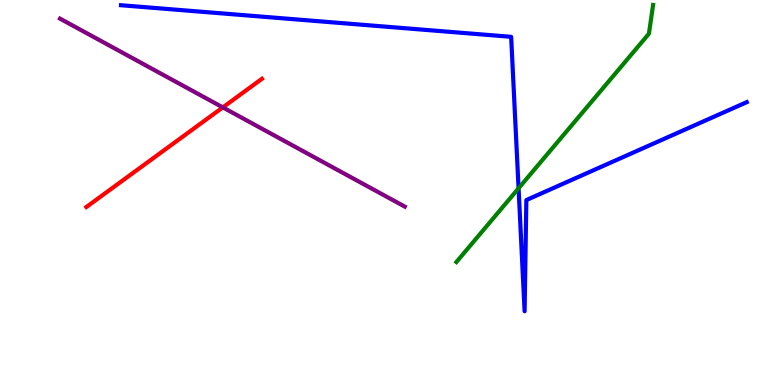[{'lines': ['blue', 'red'], 'intersections': []}, {'lines': ['green', 'red'], 'intersections': []}, {'lines': ['purple', 'red'], 'intersections': [{'x': 2.87, 'y': 7.21}]}, {'lines': ['blue', 'green'], 'intersections': [{'x': 6.69, 'y': 5.11}]}, {'lines': ['blue', 'purple'], 'intersections': []}, {'lines': ['green', 'purple'], 'intersections': []}]